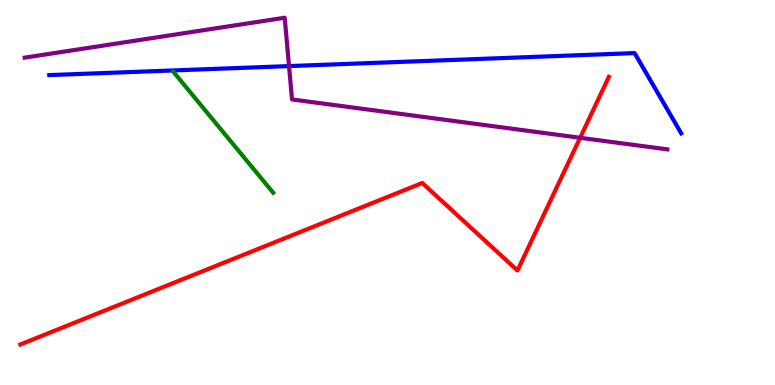[{'lines': ['blue', 'red'], 'intersections': []}, {'lines': ['green', 'red'], 'intersections': []}, {'lines': ['purple', 'red'], 'intersections': [{'x': 7.49, 'y': 6.42}]}, {'lines': ['blue', 'green'], 'intersections': []}, {'lines': ['blue', 'purple'], 'intersections': [{'x': 3.73, 'y': 8.28}]}, {'lines': ['green', 'purple'], 'intersections': []}]